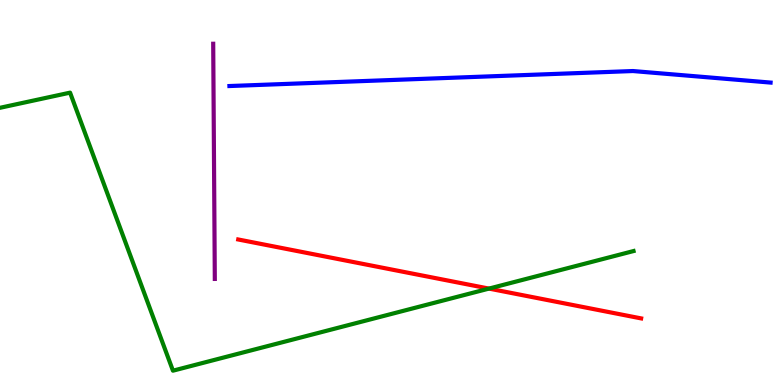[{'lines': ['blue', 'red'], 'intersections': []}, {'lines': ['green', 'red'], 'intersections': [{'x': 6.31, 'y': 2.5}]}, {'lines': ['purple', 'red'], 'intersections': []}, {'lines': ['blue', 'green'], 'intersections': []}, {'lines': ['blue', 'purple'], 'intersections': []}, {'lines': ['green', 'purple'], 'intersections': []}]